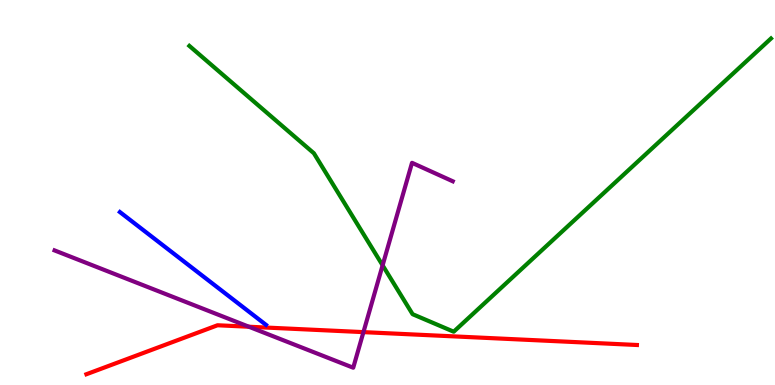[{'lines': ['blue', 'red'], 'intersections': []}, {'lines': ['green', 'red'], 'intersections': []}, {'lines': ['purple', 'red'], 'intersections': [{'x': 3.21, 'y': 1.51}, {'x': 4.69, 'y': 1.37}]}, {'lines': ['blue', 'green'], 'intersections': []}, {'lines': ['blue', 'purple'], 'intersections': []}, {'lines': ['green', 'purple'], 'intersections': [{'x': 4.94, 'y': 3.11}]}]